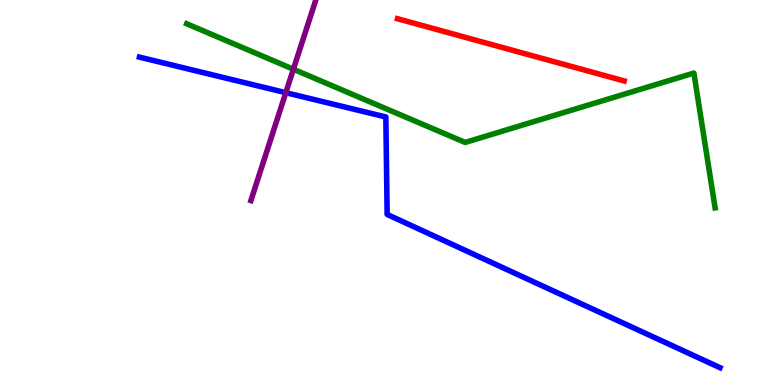[{'lines': ['blue', 'red'], 'intersections': []}, {'lines': ['green', 'red'], 'intersections': []}, {'lines': ['purple', 'red'], 'intersections': []}, {'lines': ['blue', 'green'], 'intersections': []}, {'lines': ['blue', 'purple'], 'intersections': [{'x': 3.69, 'y': 7.59}]}, {'lines': ['green', 'purple'], 'intersections': [{'x': 3.79, 'y': 8.2}]}]